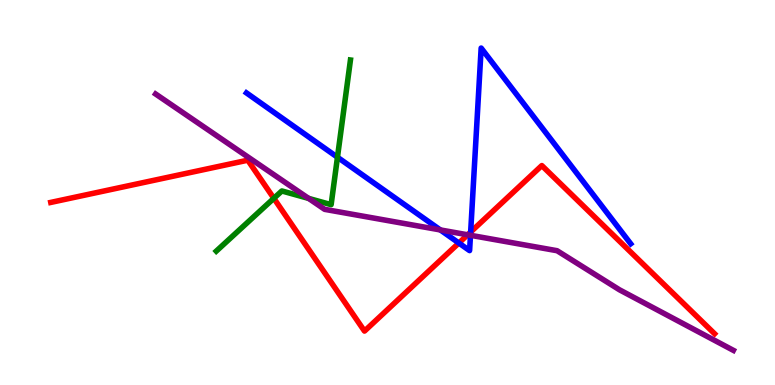[{'lines': ['blue', 'red'], 'intersections': [{'x': 5.92, 'y': 3.69}, {'x': 6.07, 'y': 3.97}]}, {'lines': ['green', 'red'], 'intersections': [{'x': 3.53, 'y': 4.85}]}, {'lines': ['purple', 'red'], 'intersections': [{'x': 6.03, 'y': 3.9}]}, {'lines': ['blue', 'green'], 'intersections': [{'x': 4.35, 'y': 5.92}]}, {'lines': ['blue', 'purple'], 'intersections': [{'x': 5.68, 'y': 4.03}, {'x': 6.07, 'y': 3.89}]}, {'lines': ['green', 'purple'], 'intersections': [{'x': 3.98, 'y': 4.85}]}]